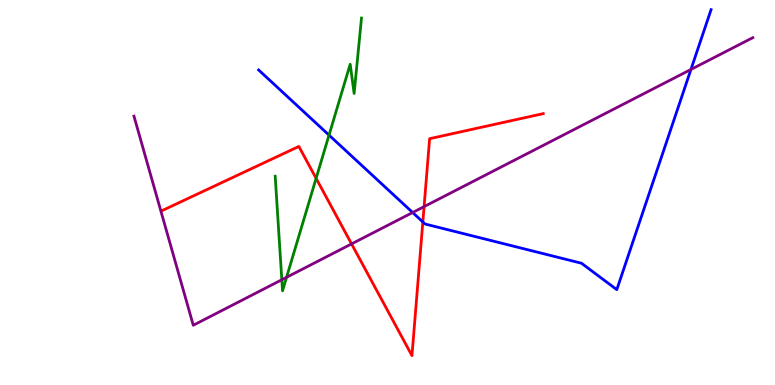[{'lines': ['blue', 'red'], 'intersections': [{'x': 5.46, 'y': 4.23}]}, {'lines': ['green', 'red'], 'intersections': [{'x': 4.08, 'y': 5.37}]}, {'lines': ['purple', 'red'], 'intersections': [{'x': 4.54, 'y': 3.66}, {'x': 5.47, 'y': 4.63}]}, {'lines': ['blue', 'green'], 'intersections': [{'x': 4.25, 'y': 6.49}]}, {'lines': ['blue', 'purple'], 'intersections': [{'x': 5.32, 'y': 4.48}, {'x': 8.92, 'y': 8.2}]}, {'lines': ['green', 'purple'], 'intersections': [{'x': 3.64, 'y': 2.73}, {'x': 3.7, 'y': 2.8}]}]